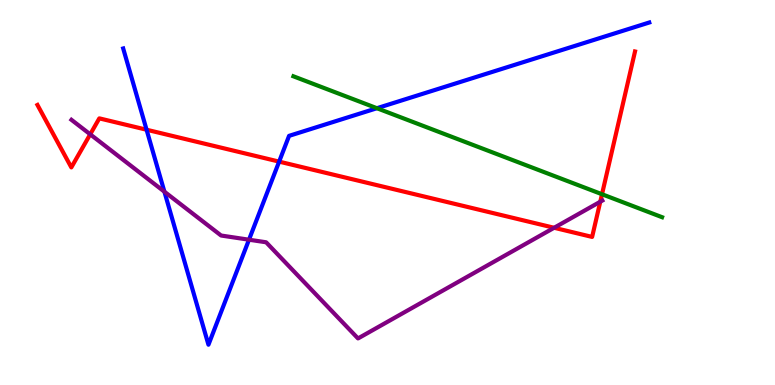[{'lines': ['blue', 'red'], 'intersections': [{'x': 1.89, 'y': 6.63}, {'x': 3.6, 'y': 5.8}]}, {'lines': ['green', 'red'], 'intersections': [{'x': 7.77, 'y': 4.95}]}, {'lines': ['purple', 'red'], 'intersections': [{'x': 1.16, 'y': 6.51}, {'x': 7.15, 'y': 4.08}, {'x': 7.75, 'y': 4.76}]}, {'lines': ['blue', 'green'], 'intersections': [{'x': 4.86, 'y': 7.19}]}, {'lines': ['blue', 'purple'], 'intersections': [{'x': 2.12, 'y': 5.02}, {'x': 3.21, 'y': 3.77}]}, {'lines': ['green', 'purple'], 'intersections': []}]